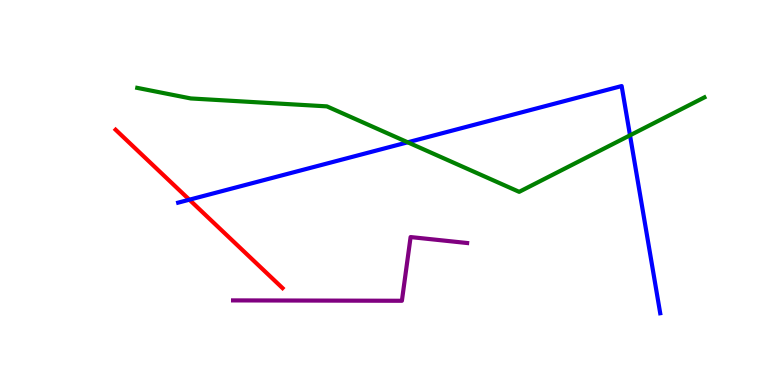[{'lines': ['blue', 'red'], 'intersections': [{'x': 2.44, 'y': 4.81}]}, {'lines': ['green', 'red'], 'intersections': []}, {'lines': ['purple', 'red'], 'intersections': []}, {'lines': ['blue', 'green'], 'intersections': [{'x': 5.26, 'y': 6.3}, {'x': 8.13, 'y': 6.49}]}, {'lines': ['blue', 'purple'], 'intersections': []}, {'lines': ['green', 'purple'], 'intersections': []}]